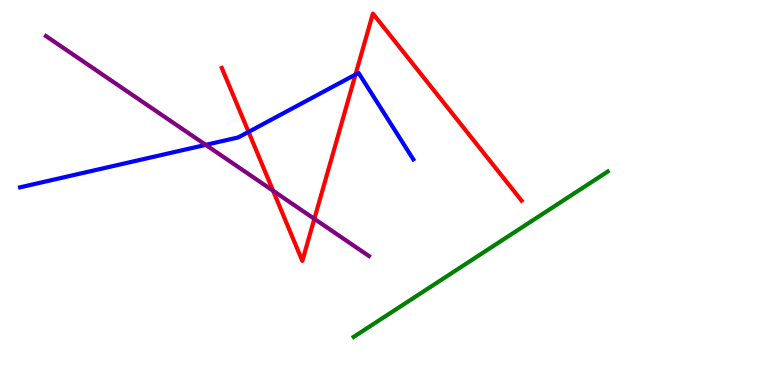[{'lines': ['blue', 'red'], 'intersections': [{'x': 3.21, 'y': 6.57}, {'x': 4.59, 'y': 8.06}]}, {'lines': ['green', 'red'], 'intersections': []}, {'lines': ['purple', 'red'], 'intersections': [{'x': 3.52, 'y': 5.05}, {'x': 4.06, 'y': 4.32}]}, {'lines': ['blue', 'green'], 'intersections': []}, {'lines': ['blue', 'purple'], 'intersections': [{'x': 2.65, 'y': 6.24}]}, {'lines': ['green', 'purple'], 'intersections': []}]